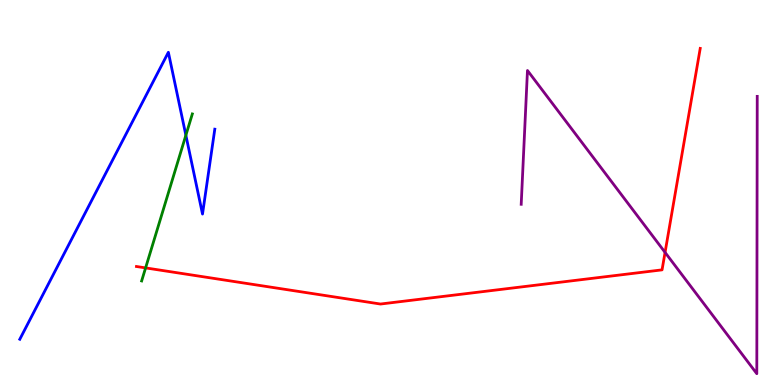[{'lines': ['blue', 'red'], 'intersections': []}, {'lines': ['green', 'red'], 'intersections': [{'x': 1.88, 'y': 3.04}]}, {'lines': ['purple', 'red'], 'intersections': [{'x': 8.58, 'y': 3.44}]}, {'lines': ['blue', 'green'], 'intersections': [{'x': 2.4, 'y': 6.49}]}, {'lines': ['blue', 'purple'], 'intersections': []}, {'lines': ['green', 'purple'], 'intersections': []}]